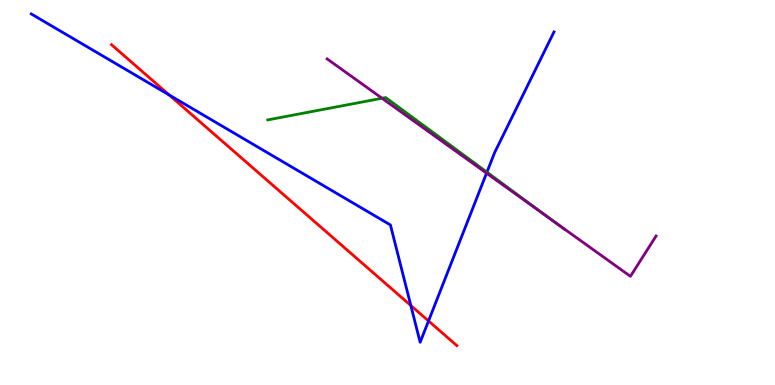[{'lines': ['blue', 'red'], 'intersections': [{'x': 2.18, 'y': 7.53}, {'x': 5.3, 'y': 2.06}, {'x': 5.53, 'y': 1.66}]}, {'lines': ['green', 'red'], 'intersections': []}, {'lines': ['purple', 'red'], 'intersections': []}, {'lines': ['blue', 'green'], 'intersections': [{'x': 6.28, 'y': 5.53}]}, {'lines': ['blue', 'purple'], 'intersections': [{'x': 6.28, 'y': 5.5}]}, {'lines': ['green', 'purple'], 'intersections': [{'x': 4.93, 'y': 7.45}, {'x': 7.12, 'y': 4.28}]}]